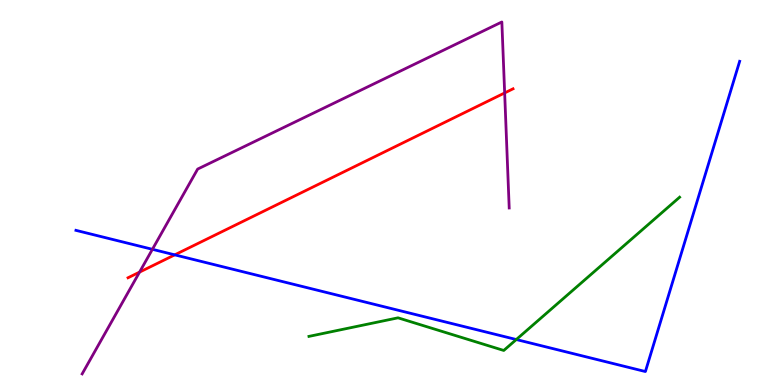[{'lines': ['blue', 'red'], 'intersections': [{'x': 2.25, 'y': 3.38}]}, {'lines': ['green', 'red'], 'intersections': []}, {'lines': ['purple', 'red'], 'intersections': [{'x': 1.8, 'y': 2.93}, {'x': 6.51, 'y': 7.59}]}, {'lines': ['blue', 'green'], 'intersections': [{'x': 6.66, 'y': 1.18}]}, {'lines': ['blue', 'purple'], 'intersections': [{'x': 1.97, 'y': 3.52}]}, {'lines': ['green', 'purple'], 'intersections': []}]